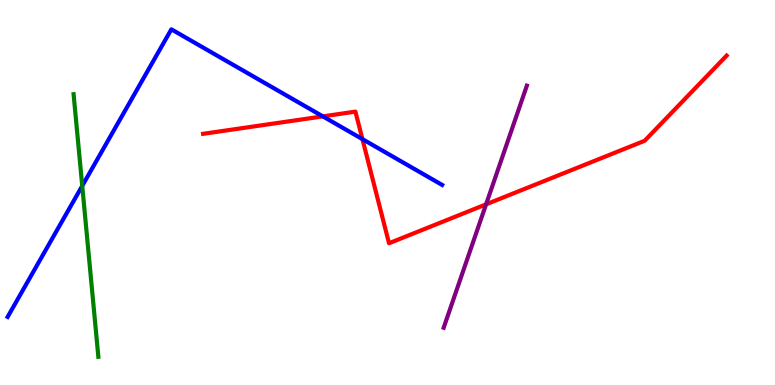[{'lines': ['blue', 'red'], 'intersections': [{'x': 4.17, 'y': 6.98}, {'x': 4.68, 'y': 6.39}]}, {'lines': ['green', 'red'], 'intersections': []}, {'lines': ['purple', 'red'], 'intersections': [{'x': 6.27, 'y': 4.69}]}, {'lines': ['blue', 'green'], 'intersections': [{'x': 1.06, 'y': 5.17}]}, {'lines': ['blue', 'purple'], 'intersections': []}, {'lines': ['green', 'purple'], 'intersections': []}]